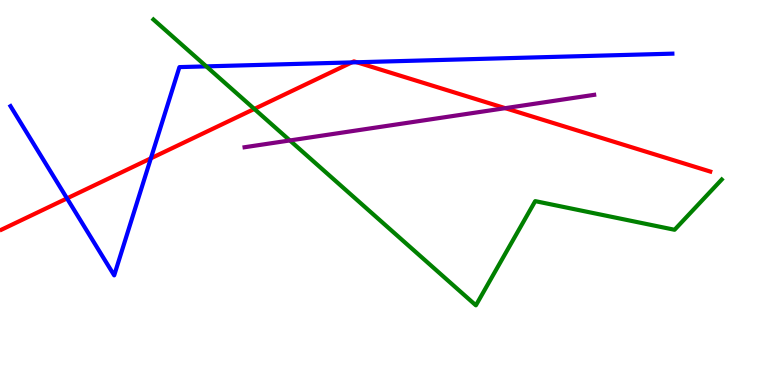[{'lines': ['blue', 'red'], 'intersections': [{'x': 0.865, 'y': 4.85}, {'x': 1.95, 'y': 5.89}, {'x': 4.54, 'y': 8.38}, {'x': 4.6, 'y': 8.38}]}, {'lines': ['green', 'red'], 'intersections': [{'x': 3.28, 'y': 7.17}]}, {'lines': ['purple', 'red'], 'intersections': [{'x': 6.52, 'y': 7.19}]}, {'lines': ['blue', 'green'], 'intersections': [{'x': 2.66, 'y': 8.28}]}, {'lines': ['blue', 'purple'], 'intersections': []}, {'lines': ['green', 'purple'], 'intersections': [{'x': 3.74, 'y': 6.35}]}]